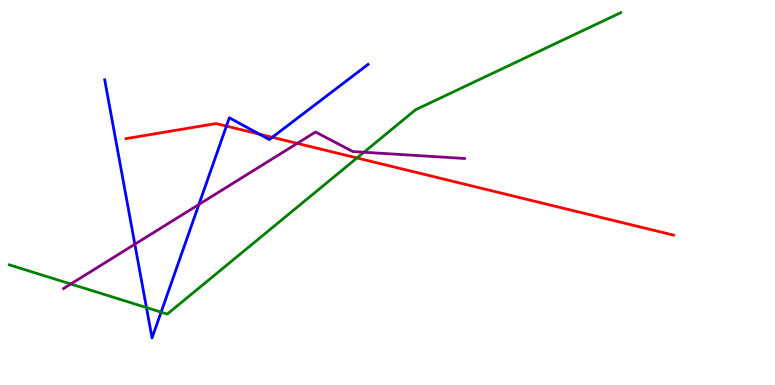[{'lines': ['blue', 'red'], 'intersections': [{'x': 2.92, 'y': 6.72}, {'x': 3.35, 'y': 6.52}, {'x': 3.51, 'y': 6.43}]}, {'lines': ['green', 'red'], 'intersections': [{'x': 4.61, 'y': 5.9}]}, {'lines': ['purple', 'red'], 'intersections': [{'x': 3.84, 'y': 6.28}]}, {'lines': ['blue', 'green'], 'intersections': [{'x': 1.89, 'y': 2.01}, {'x': 2.08, 'y': 1.89}]}, {'lines': ['blue', 'purple'], 'intersections': [{'x': 1.74, 'y': 3.66}, {'x': 2.57, 'y': 4.69}]}, {'lines': ['green', 'purple'], 'intersections': [{'x': 0.913, 'y': 2.62}, {'x': 4.7, 'y': 6.05}]}]